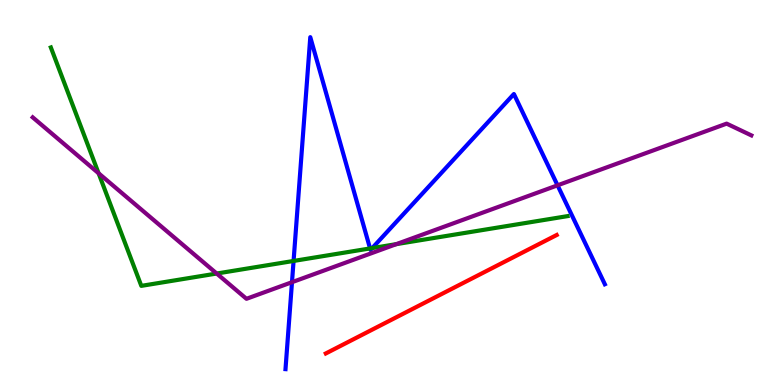[{'lines': ['blue', 'red'], 'intersections': []}, {'lines': ['green', 'red'], 'intersections': []}, {'lines': ['purple', 'red'], 'intersections': []}, {'lines': ['blue', 'green'], 'intersections': [{'x': 3.79, 'y': 3.22}, {'x': 4.77, 'y': 3.55}, {'x': 4.8, 'y': 3.56}]}, {'lines': ['blue', 'purple'], 'intersections': [{'x': 3.77, 'y': 2.67}, {'x': 7.19, 'y': 5.19}]}, {'lines': ['green', 'purple'], 'intersections': [{'x': 1.27, 'y': 5.5}, {'x': 2.8, 'y': 2.9}, {'x': 5.11, 'y': 3.66}]}]